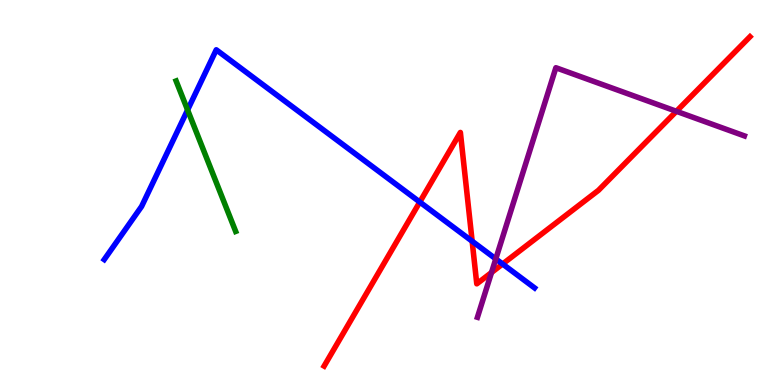[{'lines': ['blue', 'red'], 'intersections': [{'x': 5.42, 'y': 4.75}, {'x': 6.09, 'y': 3.73}, {'x': 6.49, 'y': 3.14}]}, {'lines': ['green', 'red'], 'intersections': []}, {'lines': ['purple', 'red'], 'intersections': [{'x': 6.34, 'y': 2.92}, {'x': 8.73, 'y': 7.11}]}, {'lines': ['blue', 'green'], 'intersections': [{'x': 2.42, 'y': 7.14}]}, {'lines': ['blue', 'purple'], 'intersections': [{'x': 6.4, 'y': 3.28}]}, {'lines': ['green', 'purple'], 'intersections': []}]